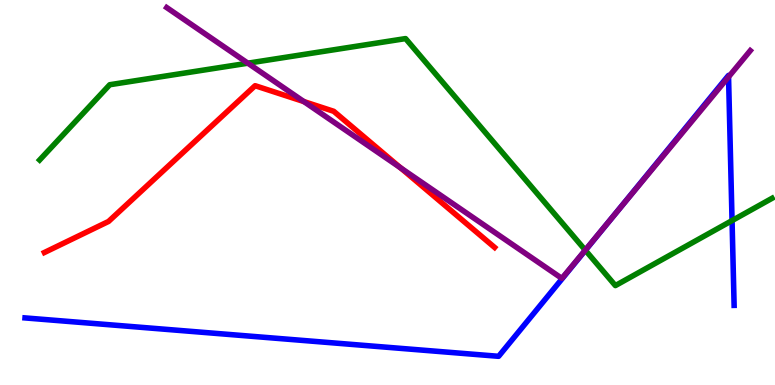[{'lines': ['blue', 'red'], 'intersections': []}, {'lines': ['green', 'red'], 'intersections': []}, {'lines': ['purple', 'red'], 'intersections': [{'x': 3.92, 'y': 7.36}, {'x': 5.17, 'y': 5.64}]}, {'lines': ['blue', 'green'], 'intersections': [{'x': 7.55, 'y': 3.5}, {'x': 9.45, 'y': 4.27}]}, {'lines': ['blue', 'purple'], 'intersections': [{'x': 7.86, 'y': 4.26}, {'x': 9.4, 'y': 8.0}]}, {'lines': ['green', 'purple'], 'intersections': [{'x': 3.2, 'y': 8.36}, {'x': 7.55, 'y': 3.5}]}]